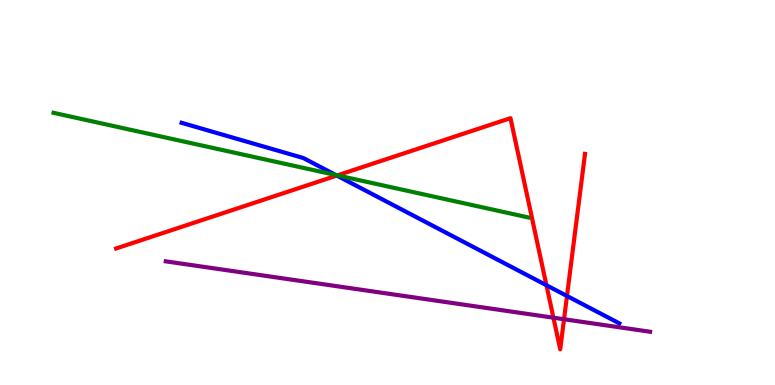[{'lines': ['blue', 'red'], 'intersections': [{'x': 4.35, 'y': 5.44}, {'x': 7.05, 'y': 2.59}, {'x': 7.32, 'y': 2.31}]}, {'lines': ['green', 'red'], 'intersections': [{'x': 4.35, 'y': 5.44}]}, {'lines': ['purple', 'red'], 'intersections': [{'x': 7.14, 'y': 1.75}, {'x': 7.28, 'y': 1.71}]}, {'lines': ['blue', 'green'], 'intersections': [{'x': 4.33, 'y': 5.45}]}, {'lines': ['blue', 'purple'], 'intersections': []}, {'lines': ['green', 'purple'], 'intersections': []}]